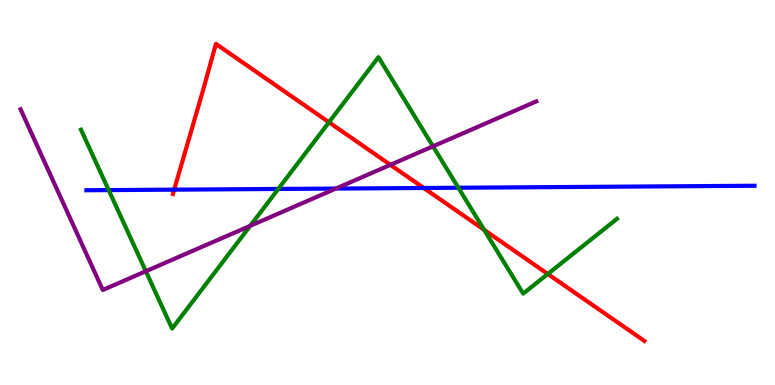[{'lines': ['blue', 'red'], 'intersections': [{'x': 2.25, 'y': 5.07}, {'x': 5.47, 'y': 5.12}]}, {'lines': ['green', 'red'], 'intersections': [{'x': 4.24, 'y': 6.82}, {'x': 6.25, 'y': 4.03}, {'x': 7.07, 'y': 2.88}]}, {'lines': ['purple', 'red'], 'intersections': [{'x': 5.04, 'y': 5.72}]}, {'lines': ['blue', 'green'], 'intersections': [{'x': 1.4, 'y': 5.06}, {'x': 3.59, 'y': 5.09}, {'x': 5.91, 'y': 5.12}]}, {'lines': ['blue', 'purple'], 'intersections': [{'x': 4.33, 'y': 5.1}]}, {'lines': ['green', 'purple'], 'intersections': [{'x': 1.88, 'y': 2.95}, {'x': 3.23, 'y': 4.13}, {'x': 5.59, 'y': 6.2}]}]